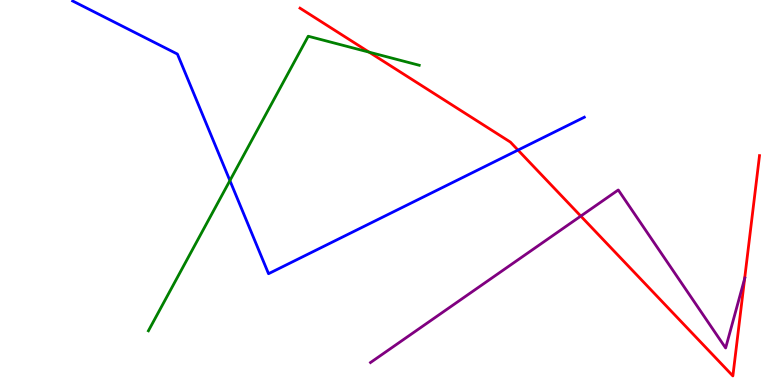[{'lines': ['blue', 'red'], 'intersections': [{'x': 6.68, 'y': 6.1}]}, {'lines': ['green', 'red'], 'intersections': [{'x': 4.76, 'y': 8.65}]}, {'lines': ['purple', 'red'], 'intersections': [{'x': 7.49, 'y': 4.39}, {'x': 9.61, 'y': 2.76}]}, {'lines': ['blue', 'green'], 'intersections': [{'x': 2.97, 'y': 5.31}]}, {'lines': ['blue', 'purple'], 'intersections': []}, {'lines': ['green', 'purple'], 'intersections': []}]